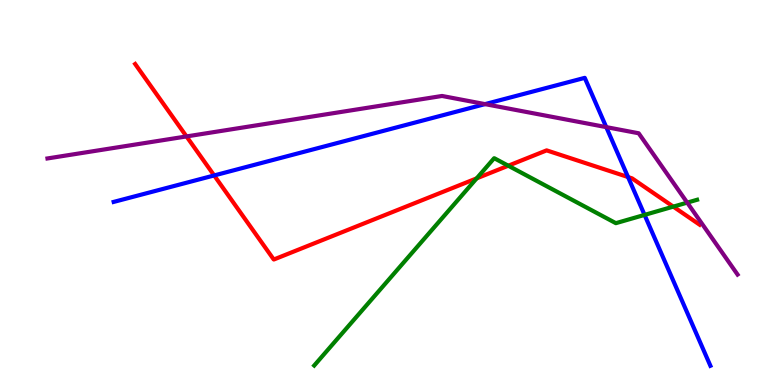[{'lines': ['blue', 'red'], 'intersections': [{'x': 2.76, 'y': 5.44}, {'x': 8.1, 'y': 5.4}]}, {'lines': ['green', 'red'], 'intersections': [{'x': 6.15, 'y': 5.37}, {'x': 6.56, 'y': 5.7}, {'x': 8.69, 'y': 4.63}]}, {'lines': ['purple', 'red'], 'intersections': [{'x': 2.41, 'y': 6.46}]}, {'lines': ['blue', 'green'], 'intersections': [{'x': 8.32, 'y': 4.42}]}, {'lines': ['blue', 'purple'], 'intersections': [{'x': 6.26, 'y': 7.3}, {'x': 7.82, 'y': 6.7}]}, {'lines': ['green', 'purple'], 'intersections': [{'x': 8.87, 'y': 4.74}]}]